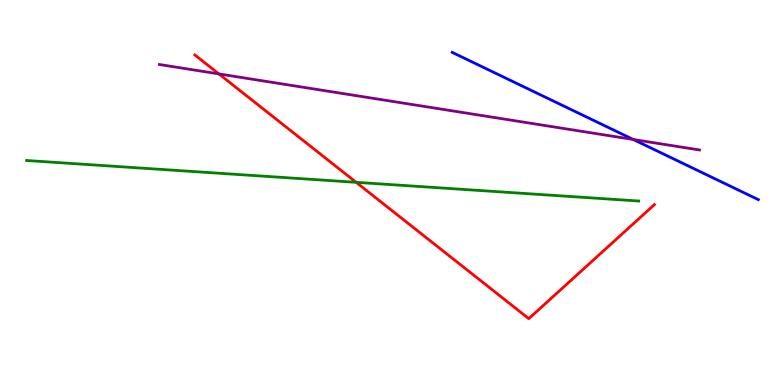[{'lines': ['blue', 'red'], 'intersections': []}, {'lines': ['green', 'red'], 'intersections': [{'x': 4.6, 'y': 5.26}]}, {'lines': ['purple', 'red'], 'intersections': [{'x': 2.82, 'y': 8.08}]}, {'lines': ['blue', 'green'], 'intersections': []}, {'lines': ['blue', 'purple'], 'intersections': [{'x': 8.17, 'y': 6.38}]}, {'lines': ['green', 'purple'], 'intersections': []}]